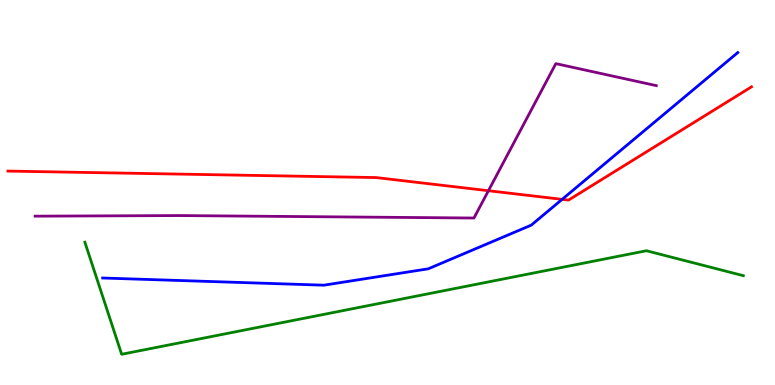[{'lines': ['blue', 'red'], 'intersections': [{'x': 7.25, 'y': 4.82}]}, {'lines': ['green', 'red'], 'intersections': []}, {'lines': ['purple', 'red'], 'intersections': [{'x': 6.3, 'y': 5.05}]}, {'lines': ['blue', 'green'], 'intersections': []}, {'lines': ['blue', 'purple'], 'intersections': []}, {'lines': ['green', 'purple'], 'intersections': []}]